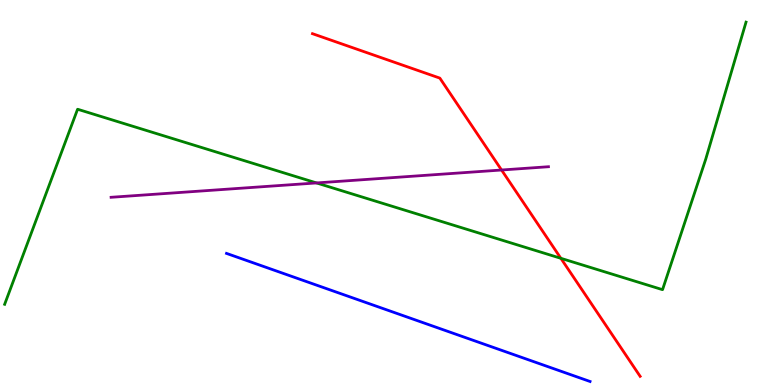[{'lines': ['blue', 'red'], 'intersections': []}, {'lines': ['green', 'red'], 'intersections': [{'x': 7.24, 'y': 3.29}]}, {'lines': ['purple', 'red'], 'intersections': [{'x': 6.47, 'y': 5.58}]}, {'lines': ['blue', 'green'], 'intersections': []}, {'lines': ['blue', 'purple'], 'intersections': []}, {'lines': ['green', 'purple'], 'intersections': [{'x': 4.08, 'y': 5.25}]}]